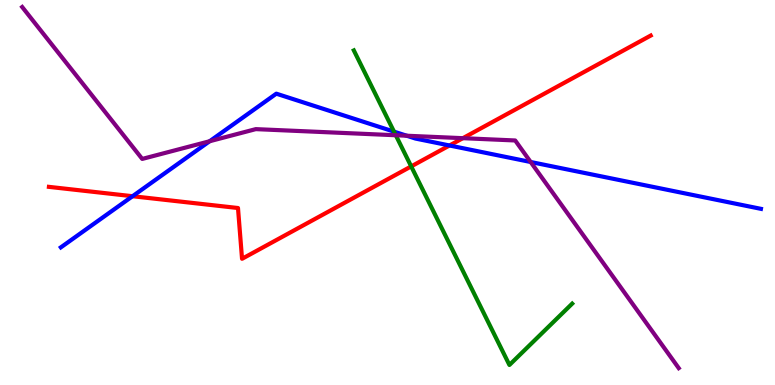[{'lines': ['blue', 'red'], 'intersections': [{'x': 1.71, 'y': 4.9}, {'x': 5.8, 'y': 6.22}]}, {'lines': ['green', 'red'], 'intersections': [{'x': 5.31, 'y': 5.68}]}, {'lines': ['purple', 'red'], 'intersections': [{'x': 5.97, 'y': 6.41}]}, {'lines': ['blue', 'green'], 'intersections': [{'x': 5.08, 'y': 6.58}]}, {'lines': ['blue', 'purple'], 'intersections': [{'x': 2.7, 'y': 6.33}, {'x': 5.25, 'y': 6.47}, {'x': 6.85, 'y': 5.79}]}, {'lines': ['green', 'purple'], 'intersections': [{'x': 5.11, 'y': 6.49}]}]